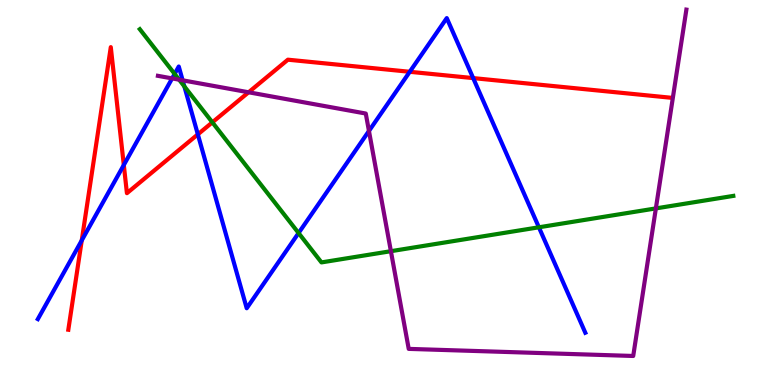[{'lines': ['blue', 'red'], 'intersections': [{'x': 1.05, 'y': 3.76}, {'x': 1.6, 'y': 5.71}, {'x': 2.55, 'y': 6.51}, {'x': 5.29, 'y': 8.14}, {'x': 6.11, 'y': 7.97}]}, {'lines': ['green', 'red'], 'intersections': [{'x': 2.74, 'y': 6.82}]}, {'lines': ['purple', 'red'], 'intersections': [{'x': 3.21, 'y': 7.6}]}, {'lines': ['blue', 'green'], 'intersections': [{'x': 2.25, 'y': 8.08}, {'x': 2.38, 'y': 7.76}, {'x': 3.85, 'y': 3.95}, {'x': 6.95, 'y': 4.1}]}, {'lines': ['blue', 'purple'], 'intersections': [{'x': 2.22, 'y': 7.96}, {'x': 2.36, 'y': 7.91}, {'x': 4.76, 'y': 6.6}]}, {'lines': ['green', 'purple'], 'intersections': [{'x': 2.31, 'y': 7.93}, {'x': 5.04, 'y': 3.48}, {'x': 8.46, 'y': 4.59}]}]